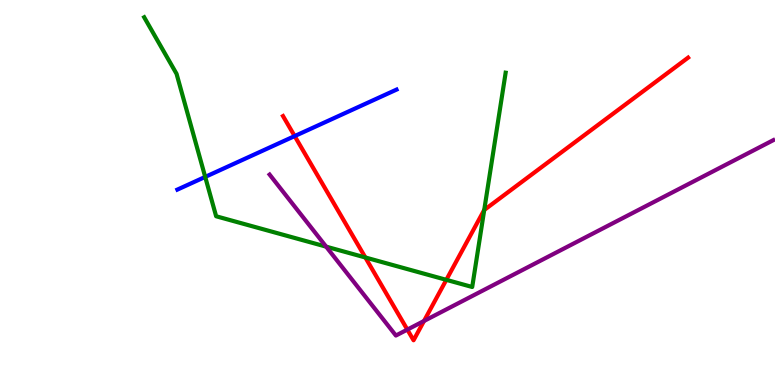[{'lines': ['blue', 'red'], 'intersections': [{'x': 3.8, 'y': 6.47}]}, {'lines': ['green', 'red'], 'intersections': [{'x': 4.71, 'y': 3.31}, {'x': 5.76, 'y': 2.73}, {'x': 6.25, 'y': 4.55}]}, {'lines': ['purple', 'red'], 'intersections': [{'x': 5.26, 'y': 1.44}, {'x': 5.47, 'y': 1.66}]}, {'lines': ['blue', 'green'], 'intersections': [{'x': 2.65, 'y': 5.41}]}, {'lines': ['blue', 'purple'], 'intersections': []}, {'lines': ['green', 'purple'], 'intersections': [{'x': 4.21, 'y': 3.59}]}]